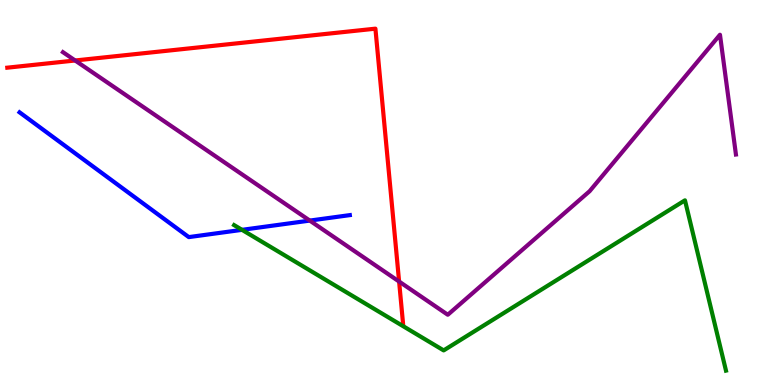[{'lines': ['blue', 'red'], 'intersections': []}, {'lines': ['green', 'red'], 'intersections': []}, {'lines': ['purple', 'red'], 'intersections': [{'x': 0.97, 'y': 8.43}, {'x': 5.15, 'y': 2.69}]}, {'lines': ['blue', 'green'], 'intersections': [{'x': 3.12, 'y': 4.03}]}, {'lines': ['blue', 'purple'], 'intersections': [{'x': 4.0, 'y': 4.27}]}, {'lines': ['green', 'purple'], 'intersections': []}]